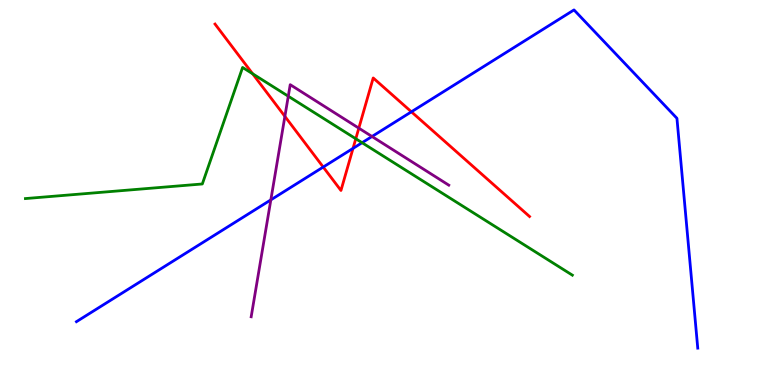[{'lines': ['blue', 'red'], 'intersections': [{'x': 4.17, 'y': 5.66}, {'x': 4.56, 'y': 6.15}, {'x': 5.31, 'y': 7.1}]}, {'lines': ['green', 'red'], 'intersections': [{'x': 3.26, 'y': 8.08}, {'x': 4.59, 'y': 6.4}]}, {'lines': ['purple', 'red'], 'intersections': [{'x': 3.68, 'y': 6.98}, {'x': 4.63, 'y': 6.67}]}, {'lines': ['blue', 'green'], 'intersections': [{'x': 4.67, 'y': 6.29}]}, {'lines': ['blue', 'purple'], 'intersections': [{'x': 3.49, 'y': 4.81}, {'x': 4.8, 'y': 6.45}]}, {'lines': ['green', 'purple'], 'intersections': [{'x': 3.72, 'y': 7.5}]}]